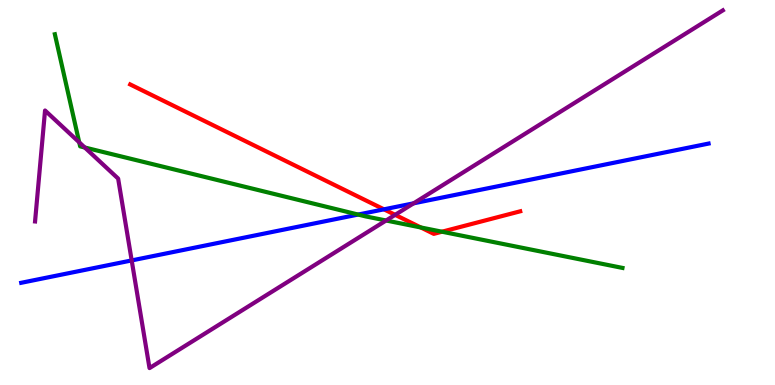[{'lines': ['blue', 'red'], 'intersections': [{'x': 4.95, 'y': 4.56}]}, {'lines': ['green', 'red'], 'intersections': [{'x': 5.43, 'y': 4.09}, {'x': 5.7, 'y': 3.98}]}, {'lines': ['purple', 'red'], 'intersections': [{'x': 5.1, 'y': 4.42}]}, {'lines': ['blue', 'green'], 'intersections': [{'x': 4.62, 'y': 4.43}]}, {'lines': ['blue', 'purple'], 'intersections': [{'x': 1.7, 'y': 3.24}, {'x': 5.34, 'y': 4.72}]}, {'lines': ['green', 'purple'], 'intersections': [{'x': 1.02, 'y': 6.3}, {'x': 1.09, 'y': 6.17}, {'x': 4.98, 'y': 4.27}]}]